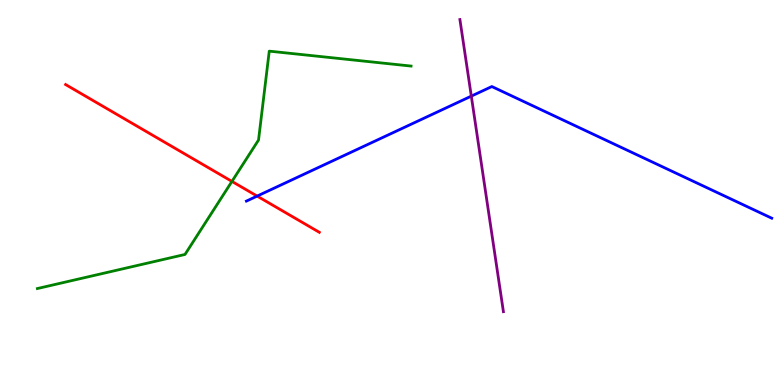[{'lines': ['blue', 'red'], 'intersections': [{'x': 3.32, 'y': 4.91}]}, {'lines': ['green', 'red'], 'intersections': [{'x': 2.99, 'y': 5.29}]}, {'lines': ['purple', 'red'], 'intersections': []}, {'lines': ['blue', 'green'], 'intersections': []}, {'lines': ['blue', 'purple'], 'intersections': [{'x': 6.08, 'y': 7.5}]}, {'lines': ['green', 'purple'], 'intersections': []}]